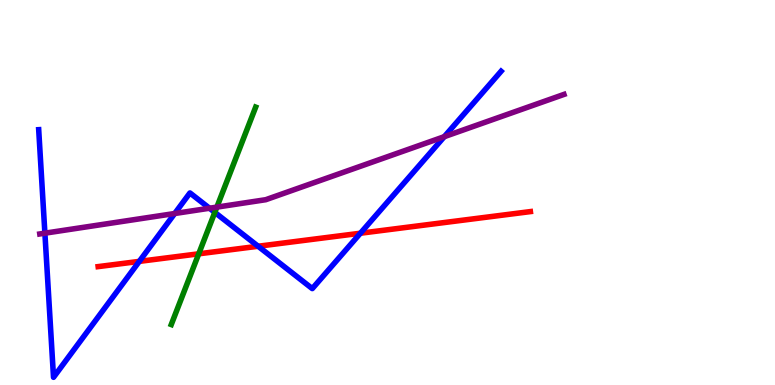[{'lines': ['blue', 'red'], 'intersections': [{'x': 1.8, 'y': 3.21}, {'x': 3.33, 'y': 3.6}, {'x': 4.65, 'y': 3.94}]}, {'lines': ['green', 'red'], 'intersections': [{'x': 2.56, 'y': 3.41}]}, {'lines': ['purple', 'red'], 'intersections': []}, {'lines': ['blue', 'green'], 'intersections': [{'x': 2.77, 'y': 4.48}]}, {'lines': ['blue', 'purple'], 'intersections': [{'x': 0.579, 'y': 3.94}, {'x': 2.25, 'y': 4.45}, {'x': 2.7, 'y': 4.59}, {'x': 5.73, 'y': 6.45}]}, {'lines': ['green', 'purple'], 'intersections': [{'x': 2.8, 'y': 4.62}]}]